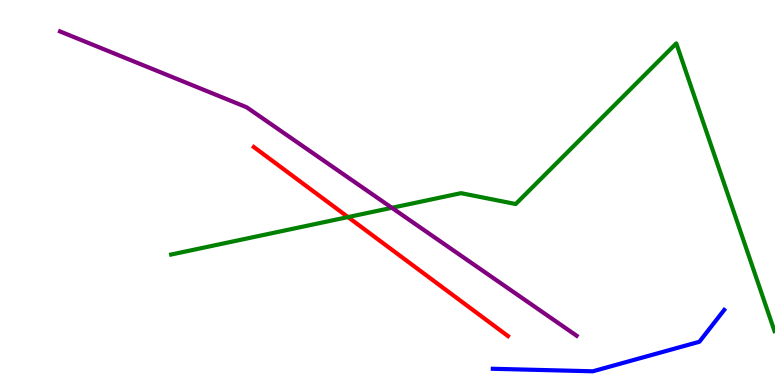[{'lines': ['blue', 'red'], 'intersections': []}, {'lines': ['green', 'red'], 'intersections': [{'x': 4.49, 'y': 4.36}]}, {'lines': ['purple', 'red'], 'intersections': []}, {'lines': ['blue', 'green'], 'intersections': []}, {'lines': ['blue', 'purple'], 'intersections': []}, {'lines': ['green', 'purple'], 'intersections': [{'x': 5.06, 'y': 4.6}]}]